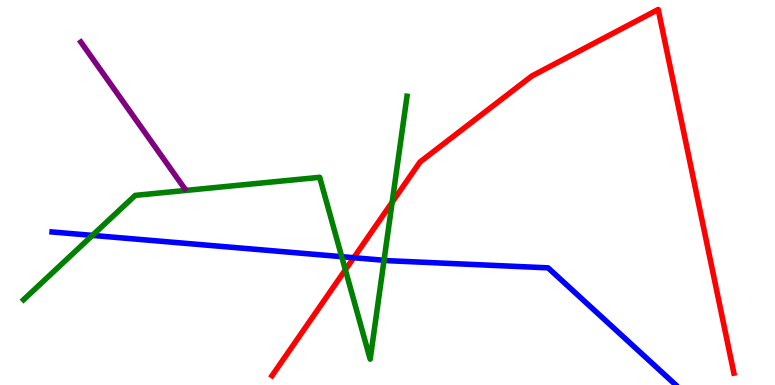[{'lines': ['blue', 'red'], 'intersections': [{'x': 4.56, 'y': 3.31}]}, {'lines': ['green', 'red'], 'intersections': [{'x': 4.46, 'y': 2.99}, {'x': 5.06, 'y': 4.75}]}, {'lines': ['purple', 'red'], 'intersections': []}, {'lines': ['blue', 'green'], 'intersections': [{'x': 1.19, 'y': 3.89}, {'x': 4.41, 'y': 3.33}, {'x': 4.96, 'y': 3.24}]}, {'lines': ['blue', 'purple'], 'intersections': []}, {'lines': ['green', 'purple'], 'intersections': []}]